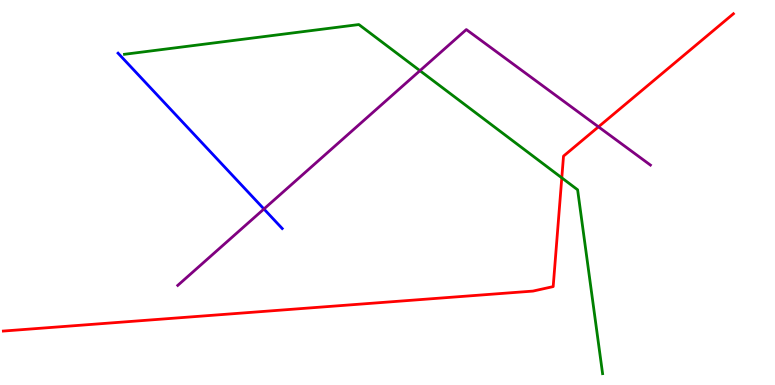[{'lines': ['blue', 'red'], 'intersections': []}, {'lines': ['green', 'red'], 'intersections': [{'x': 7.25, 'y': 5.38}]}, {'lines': ['purple', 'red'], 'intersections': [{'x': 7.72, 'y': 6.71}]}, {'lines': ['blue', 'green'], 'intersections': []}, {'lines': ['blue', 'purple'], 'intersections': [{'x': 3.41, 'y': 4.57}]}, {'lines': ['green', 'purple'], 'intersections': [{'x': 5.42, 'y': 8.16}]}]